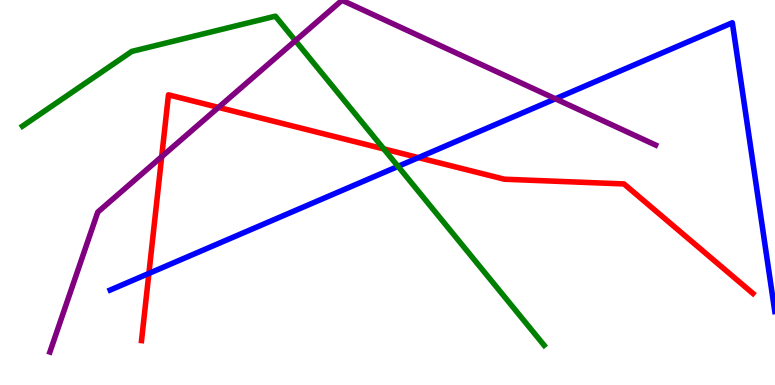[{'lines': ['blue', 'red'], 'intersections': [{'x': 1.92, 'y': 2.9}, {'x': 5.4, 'y': 5.91}]}, {'lines': ['green', 'red'], 'intersections': [{'x': 4.95, 'y': 6.13}]}, {'lines': ['purple', 'red'], 'intersections': [{'x': 2.09, 'y': 5.93}, {'x': 2.82, 'y': 7.21}]}, {'lines': ['blue', 'green'], 'intersections': [{'x': 5.14, 'y': 5.68}]}, {'lines': ['blue', 'purple'], 'intersections': [{'x': 7.17, 'y': 7.43}]}, {'lines': ['green', 'purple'], 'intersections': [{'x': 3.81, 'y': 8.94}]}]